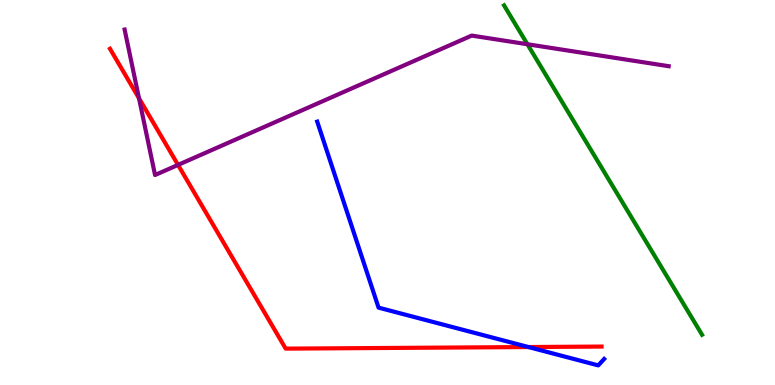[{'lines': ['blue', 'red'], 'intersections': [{'x': 6.82, 'y': 0.986}]}, {'lines': ['green', 'red'], 'intersections': []}, {'lines': ['purple', 'red'], 'intersections': [{'x': 1.79, 'y': 7.45}, {'x': 2.3, 'y': 5.72}]}, {'lines': ['blue', 'green'], 'intersections': []}, {'lines': ['blue', 'purple'], 'intersections': []}, {'lines': ['green', 'purple'], 'intersections': [{'x': 6.81, 'y': 8.85}]}]